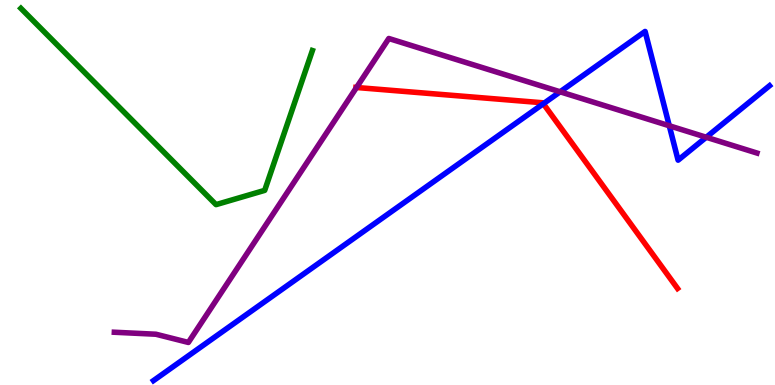[{'lines': ['blue', 'red'], 'intersections': [{'x': 7.01, 'y': 7.31}]}, {'lines': ['green', 'red'], 'intersections': []}, {'lines': ['purple', 'red'], 'intersections': [{'x': 4.6, 'y': 7.73}]}, {'lines': ['blue', 'green'], 'intersections': []}, {'lines': ['blue', 'purple'], 'intersections': [{'x': 7.23, 'y': 7.62}, {'x': 8.64, 'y': 6.73}, {'x': 9.11, 'y': 6.43}]}, {'lines': ['green', 'purple'], 'intersections': []}]